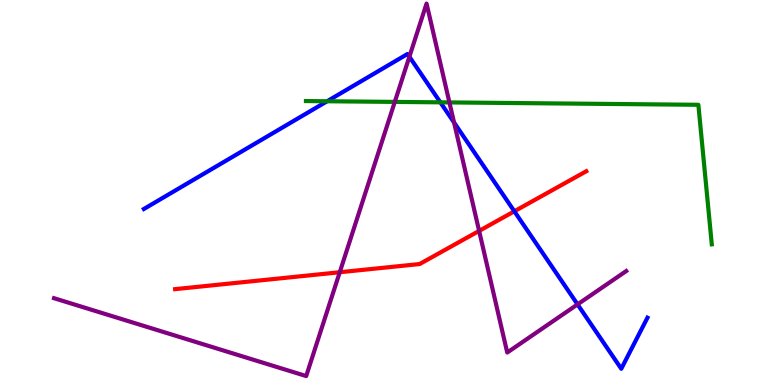[{'lines': ['blue', 'red'], 'intersections': [{'x': 6.64, 'y': 4.51}]}, {'lines': ['green', 'red'], 'intersections': []}, {'lines': ['purple', 'red'], 'intersections': [{'x': 4.38, 'y': 2.93}, {'x': 6.18, 'y': 4.0}]}, {'lines': ['blue', 'green'], 'intersections': [{'x': 4.22, 'y': 7.37}, {'x': 5.68, 'y': 7.34}]}, {'lines': ['blue', 'purple'], 'intersections': [{'x': 5.28, 'y': 8.53}, {'x': 5.86, 'y': 6.82}, {'x': 7.45, 'y': 2.09}]}, {'lines': ['green', 'purple'], 'intersections': [{'x': 5.09, 'y': 7.35}, {'x': 5.8, 'y': 7.34}]}]